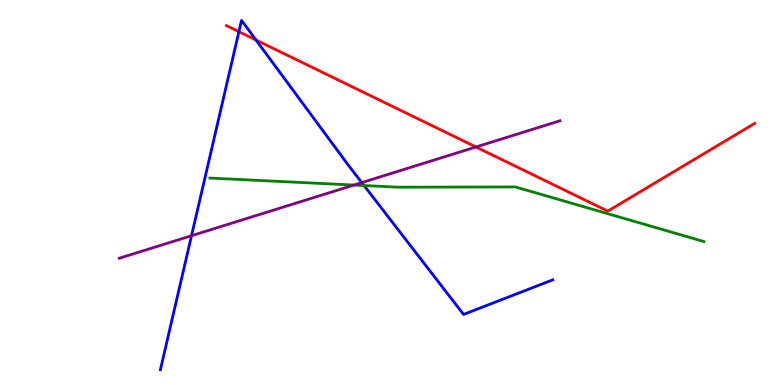[{'lines': ['blue', 'red'], 'intersections': [{'x': 3.08, 'y': 9.18}, {'x': 3.3, 'y': 8.96}]}, {'lines': ['green', 'red'], 'intersections': []}, {'lines': ['purple', 'red'], 'intersections': [{'x': 6.14, 'y': 6.18}]}, {'lines': ['blue', 'green'], 'intersections': [{'x': 4.7, 'y': 5.18}]}, {'lines': ['blue', 'purple'], 'intersections': [{'x': 2.47, 'y': 3.88}, {'x': 4.67, 'y': 5.26}]}, {'lines': ['green', 'purple'], 'intersections': [{'x': 4.57, 'y': 5.19}]}]